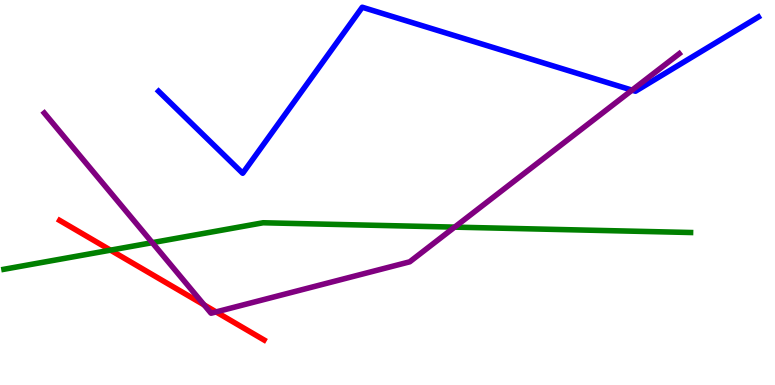[{'lines': ['blue', 'red'], 'intersections': []}, {'lines': ['green', 'red'], 'intersections': [{'x': 1.43, 'y': 3.5}]}, {'lines': ['purple', 'red'], 'intersections': [{'x': 2.63, 'y': 2.08}, {'x': 2.79, 'y': 1.9}]}, {'lines': ['blue', 'green'], 'intersections': []}, {'lines': ['blue', 'purple'], 'intersections': [{'x': 8.16, 'y': 7.66}]}, {'lines': ['green', 'purple'], 'intersections': [{'x': 1.96, 'y': 3.7}, {'x': 5.87, 'y': 4.1}]}]